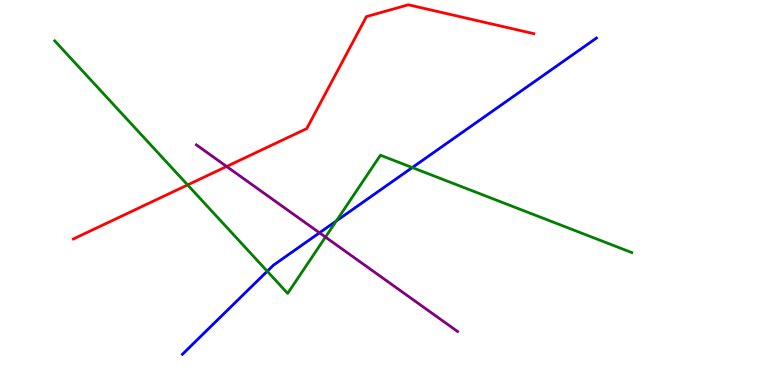[{'lines': ['blue', 'red'], 'intersections': []}, {'lines': ['green', 'red'], 'intersections': [{'x': 2.42, 'y': 5.2}]}, {'lines': ['purple', 'red'], 'intersections': [{'x': 2.92, 'y': 5.68}]}, {'lines': ['blue', 'green'], 'intersections': [{'x': 3.45, 'y': 2.95}, {'x': 4.34, 'y': 4.26}, {'x': 5.32, 'y': 5.65}]}, {'lines': ['blue', 'purple'], 'intersections': [{'x': 4.12, 'y': 3.95}]}, {'lines': ['green', 'purple'], 'intersections': [{'x': 4.2, 'y': 3.84}]}]